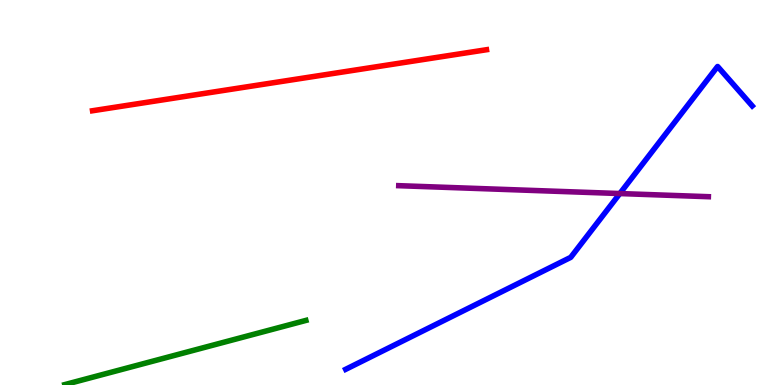[{'lines': ['blue', 'red'], 'intersections': []}, {'lines': ['green', 'red'], 'intersections': []}, {'lines': ['purple', 'red'], 'intersections': []}, {'lines': ['blue', 'green'], 'intersections': []}, {'lines': ['blue', 'purple'], 'intersections': [{'x': 8.0, 'y': 4.97}]}, {'lines': ['green', 'purple'], 'intersections': []}]